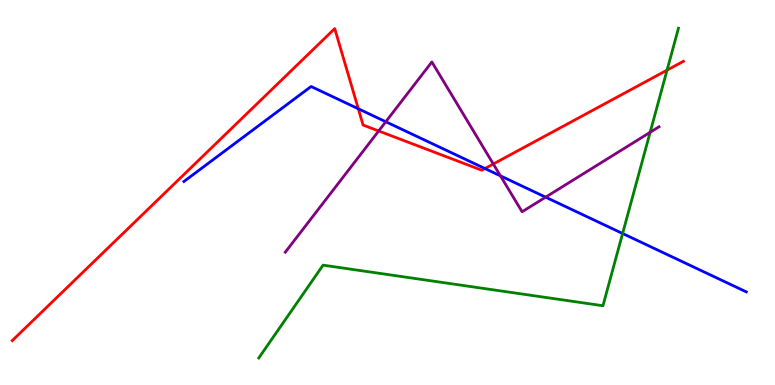[{'lines': ['blue', 'red'], 'intersections': [{'x': 4.62, 'y': 7.17}, {'x': 6.26, 'y': 5.62}]}, {'lines': ['green', 'red'], 'intersections': [{'x': 8.61, 'y': 8.18}]}, {'lines': ['purple', 'red'], 'intersections': [{'x': 4.89, 'y': 6.6}, {'x': 6.37, 'y': 5.74}]}, {'lines': ['blue', 'green'], 'intersections': [{'x': 8.03, 'y': 3.94}]}, {'lines': ['blue', 'purple'], 'intersections': [{'x': 4.98, 'y': 6.84}, {'x': 6.46, 'y': 5.43}, {'x': 7.04, 'y': 4.88}]}, {'lines': ['green', 'purple'], 'intersections': [{'x': 8.39, 'y': 6.56}]}]